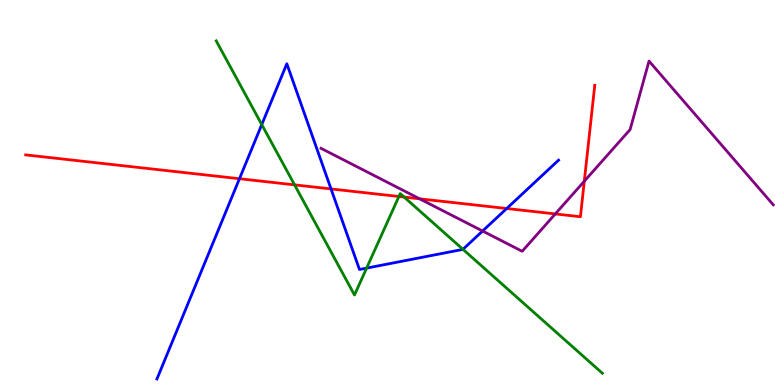[{'lines': ['blue', 'red'], 'intersections': [{'x': 3.09, 'y': 5.36}, {'x': 4.27, 'y': 5.09}, {'x': 6.54, 'y': 4.58}]}, {'lines': ['green', 'red'], 'intersections': [{'x': 3.8, 'y': 5.2}, {'x': 5.15, 'y': 4.9}, {'x': 5.21, 'y': 4.88}]}, {'lines': ['purple', 'red'], 'intersections': [{'x': 5.41, 'y': 4.84}, {'x': 7.17, 'y': 4.44}, {'x': 7.54, 'y': 5.29}]}, {'lines': ['blue', 'green'], 'intersections': [{'x': 3.38, 'y': 6.76}, {'x': 4.73, 'y': 3.04}, {'x': 5.97, 'y': 3.52}]}, {'lines': ['blue', 'purple'], 'intersections': [{'x': 6.23, 'y': 4.0}]}, {'lines': ['green', 'purple'], 'intersections': []}]